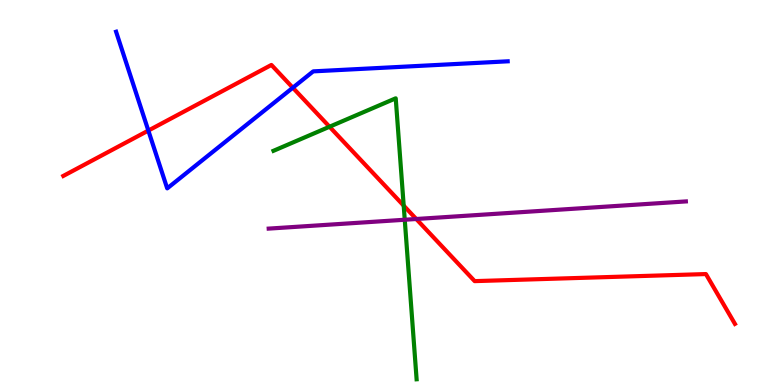[{'lines': ['blue', 'red'], 'intersections': [{'x': 1.91, 'y': 6.61}, {'x': 3.78, 'y': 7.72}]}, {'lines': ['green', 'red'], 'intersections': [{'x': 4.25, 'y': 6.71}, {'x': 5.21, 'y': 4.66}]}, {'lines': ['purple', 'red'], 'intersections': [{'x': 5.37, 'y': 4.31}]}, {'lines': ['blue', 'green'], 'intersections': []}, {'lines': ['blue', 'purple'], 'intersections': []}, {'lines': ['green', 'purple'], 'intersections': [{'x': 5.22, 'y': 4.29}]}]